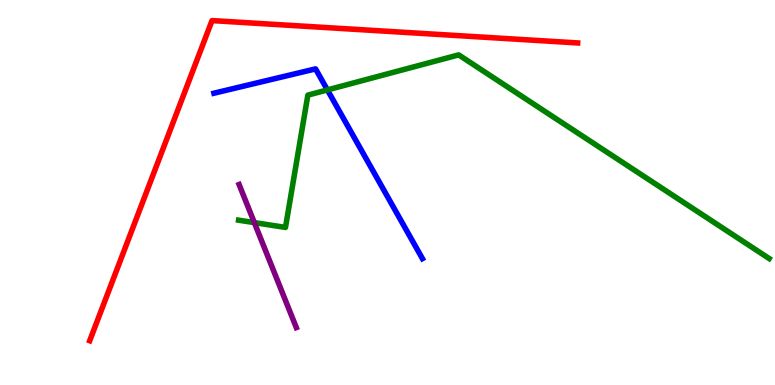[{'lines': ['blue', 'red'], 'intersections': []}, {'lines': ['green', 'red'], 'intersections': []}, {'lines': ['purple', 'red'], 'intersections': []}, {'lines': ['blue', 'green'], 'intersections': [{'x': 4.22, 'y': 7.66}]}, {'lines': ['blue', 'purple'], 'intersections': []}, {'lines': ['green', 'purple'], 'intersections': [{'x': 3.28, 'y': 4.22}]}]